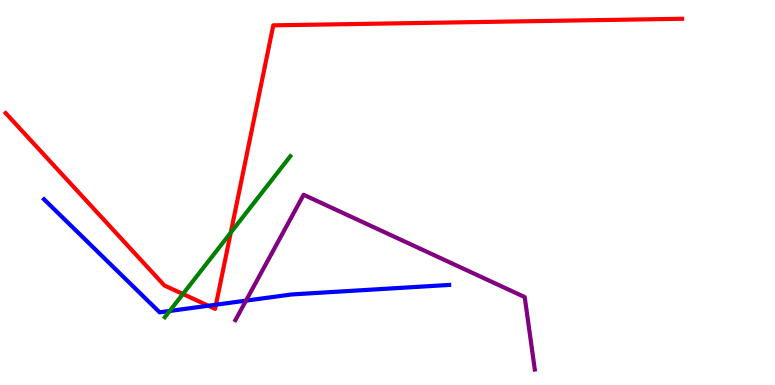[{'lines': ['blue', 'red'], 'intersections': [{'x': 2.69, 'y': 2.06}, {'x': 2.79, 'y': 2.09}]}, {'lines': ['green', 'red'], 'intersections': [{'x': 2.36, 'y': 2.36}, {'x': 2.98, 'y': 3.96}]}, {'lines': ['purple', 'red'], 'intersections': []}, {'lines': ['blue', 'green'], 'intersections': [{'x': 2.19, 'y': 1.92}]}, {'lines': ['blue', 'purple'], 'intersections': [{'x': 3.17, 'y': 2.19}]}, {'lines': ['green', 'purple'], 'intersections': []}]